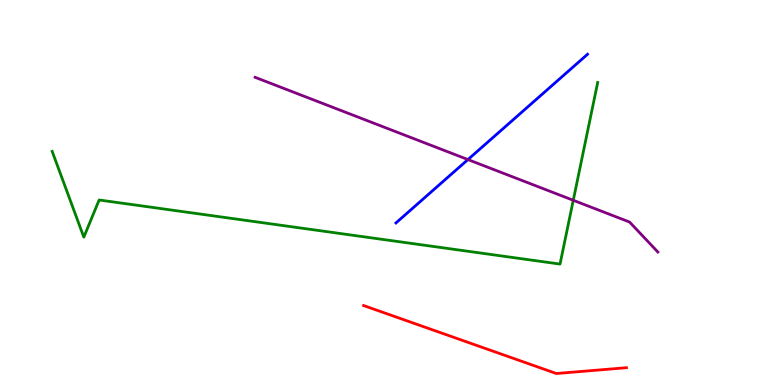[{'lines': ['blue', 'red'], 'intersections': []}, {'lines': ['green', 'red'], 'intersections': []}, {'lines': ['purple', 'red'], 'intersections': []}, {'lines': ['blue', 'green'], 'intersections': []}, {'lines': ['blue', 'purple'], 'intersections': [{'x': 6.04, 'y': 5.86}]}, {'lines': ['green', 'purple'], 'intersections': [{'x': 7.4, 'y': 4.8}]}]